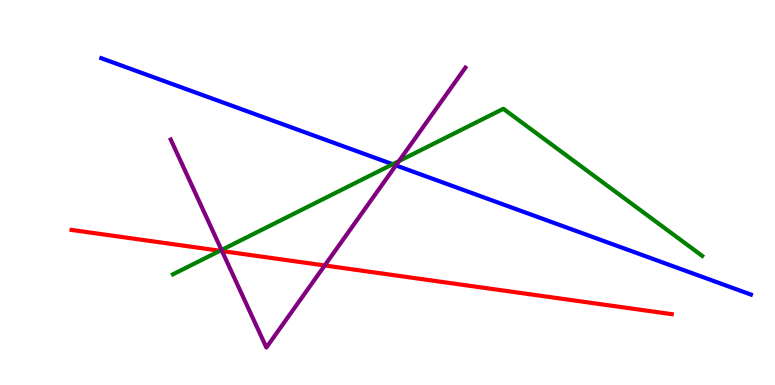[{'lines': ['blue', 'red'], 'intersections': []}, {'lines': ['green', 'red'], 'intersections': [{'x': 2.84, 'y': 3.49}]}, {'lines': ['purple', 'red'], 'intersections': [{'x': 2.86, 'y': 3.48}, {'x': 4.19, 'y': 3.1}]}, {'lines': ['blue', 'green'], 'intersections': [{'x': 5.07, 'y': 5.73}]}, {'lines': ['blue', 'purple'], 'intersections': [{'x': 5.11, 'y': 5.7}]}, {'lines': ['green', 'purple'], 'intersections': [{'x': 2.86, 'y': 3.51}, {'x': 5.15, 'y': 5.82}]}]